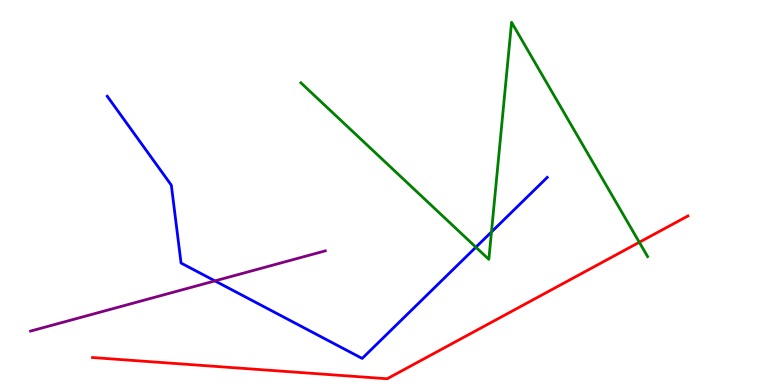[{'lines': ['blue', 'red'], 'intersections': []}, {'lines': ['green', 'red'], 'intersections': [{'x': 8.25, 'y': 3.71}]}, {'lines': ['purple', 'red'], 'intersections': []}, {'lines': ['blue', 'green'], 'intersections': [{'x': 6.14, 'y': 3.58}, {'x': 6.34, 'y': 3.97}]}, {'lines': ['blue', 'purple'], 'intersections': [{'x': 2.77, 'y': 2.7}]}, {'lines': ['green', 'purple'], 'intersections': []}]